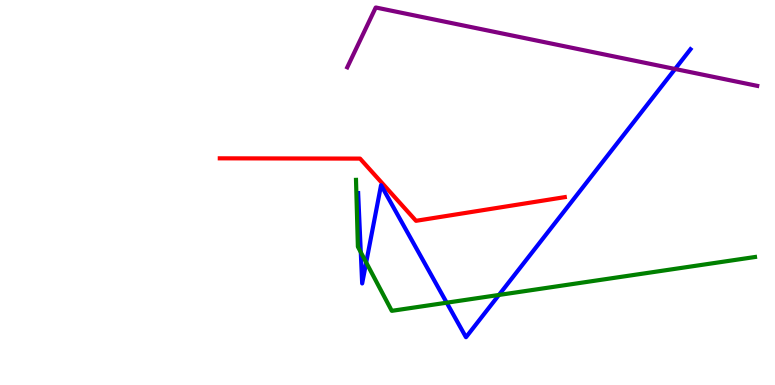[{'lines': ['blue', 'red'], 'intersections': []}, {'lines': ['green', 'red'], 'intersections': []}, {'lines': ['purple', 'red'], 'intersections': []}, {'lines': ['blue', 'green'], 'intersections': [{'x': 4.66, 'y': 3.45}, {'x': 4.73, 'y': 3.18}, {'x': 5.76, 'y': 2.14}, {'x': 6.44, 'y': 2.34}]}, {'lines': ['blue', 'purple'], 'intersections': [{'x': 8.71, 'y': 8.21}]}, {'lines': ['green', 'purple'], 'intersections': []}]